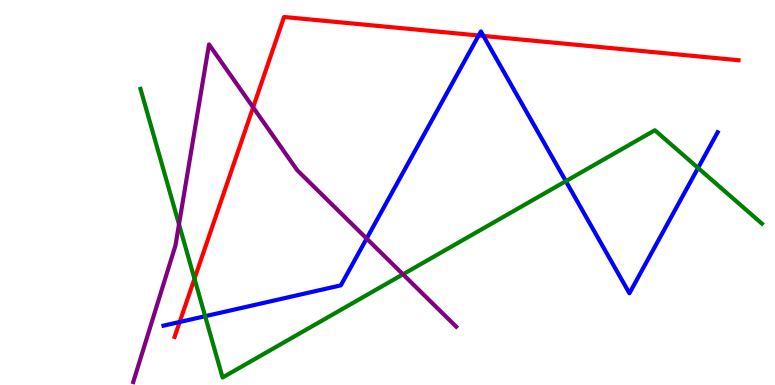[{'lines': ['blue', 'red'], 'intersections': [{'x': 2.32, 'y': 1.64}, {'x': 6.18, 'y': 9.08}, {'x': 6.24, 'y': 9.07}]}, {'lines': ['green', 'red'], 'intersections': [{'x': 2.51, 'y': 2.76}]}, {'lines': ['purple', 'red'], 'intersections': [{'x': 3.27, 'y': 7.21}]}, {'lines': ['blue', 'green'], 'intersections': [{'x': 2.65, 'y': 1.79}, {'x': 7.3, 'y': 5.29}, {'x': 9.01, 'y': 5.64}]}, {'lines': ['blue', 'purple'], 'intersections': [{'x': 4.73, 'y': 3.8}]}, {'lines': ['green', 'purple'], 'intersections': [{'x': 2.31, 'y': 4.17}, {'x': 5.2, 'y': 2.87}]}]